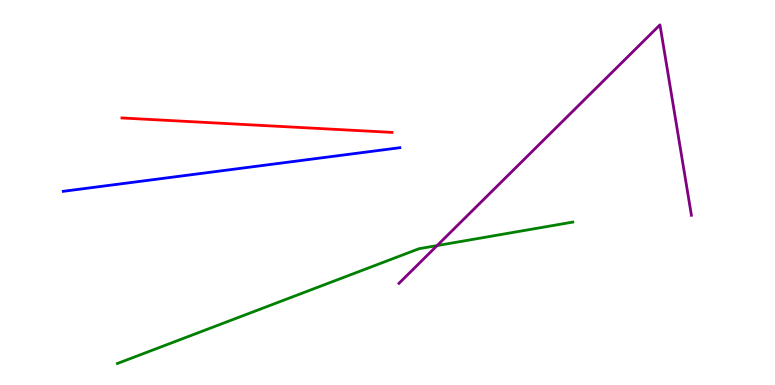[{'lines': ['blue', 'red'], 'intersections': []}, {'lines': ['green', 'red'], 'intersections': []}, {'lines': ['purple', 'red'], 'intersections': []}, {'lines': ['blue', 'green'], 'intersections': []}, {'lines': ['blue', 'purple'], 'intersections': []}, {'lines': ['green', 'purple'], 'intersections': [{'x': 5.64, 'y': 3.62}]}]